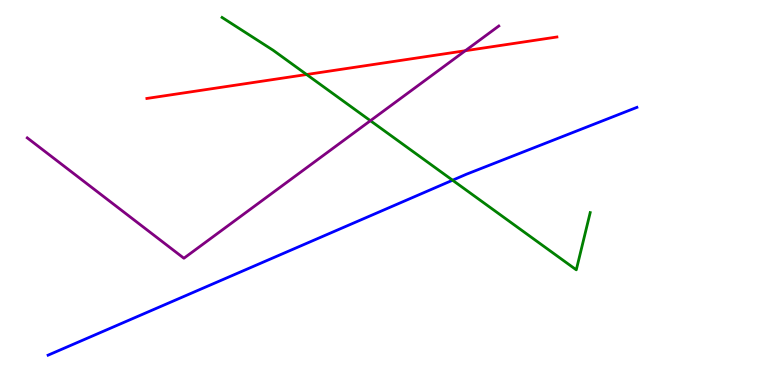[{'lines': ['blue', 'red'], 'intersections': []}, {'lines': ['green', 'red'], 'intersections': [{'x': 3.96, 'y': 8.06}]}, {'lines': ['purple', 'red'], 'intersections': [{'x': 6.0, 'y': 8.68}]}, {'lines': ['blue', 'green'], 'intersections': [{'x': 5.84, 'y': 5.32}]}, {'lines': ['blue', 'purple'], 'intersections': []}, {'lines': ['green', 'purple'], 'intersections': [{'x': 4.78, 'y': 6.86}]}]